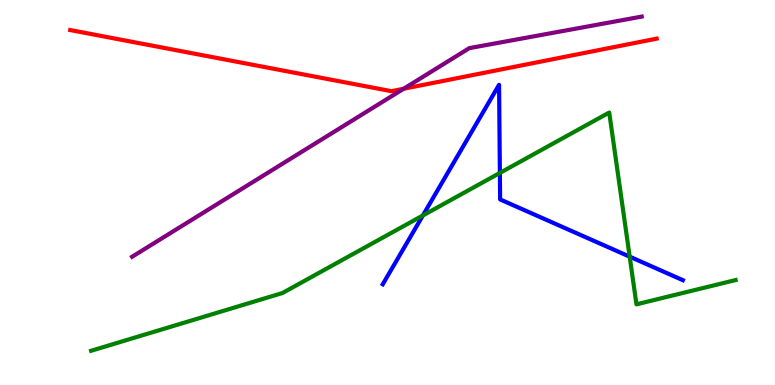[{'lines': ['blue', 'red'], 'intersections': []}, {'lines': ['green', 'red'], 'intersections': []}, {'lines': ['purple', 'red'], 'intersections': [{'x': 5.21, 'y': 7.69}]}, {'lines': ['blue', 'green'], 'intersections': [{'x': 5.46, 'y': 4.4}, {'x': 6.45, 'y': 5.51}, {'x': 8.13, 'y': 3.33}]}, {'lines': ['blue', 'purple'], 'intersections': []}, {'lines': ['green', 'purple'], 'intersections': []}]